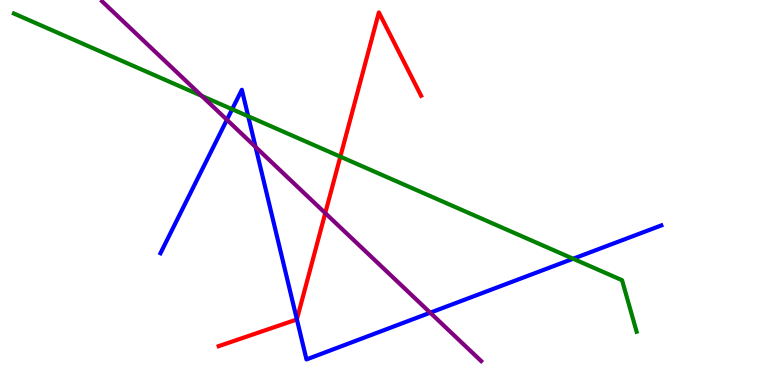[{'lines': ['blue', 'red'], 'intersections': [{'x': 3.83, 'y': 1.71}]}, {'lines': ['green', 'red'], 'intersections': [{'x': 4.39, 'y': 5.93}]}, {'lines': ['purple', 'red'], 'intersections': [{'x': 4.2, 'y': 4.46}]}, {'lines': ['blue', 'green'], 'intersections': [{'x': 3.0, 'y': 7.16}, {'x': 3.2, 'y': 6.98}, {'x': 7.4, 'y': 3.28}]}, {'lines': ['blue', 'purple'], 'intersections': [{'x': 2.93, 'y': 6.89}, {'x': 3.3, 'y': 6.18}, {'x': 5.55, 'y': 1.88}]}, {'lines': ['green', 'purple'], 'intersections': [{'x': 2.6, 'y': 7.51}]}]